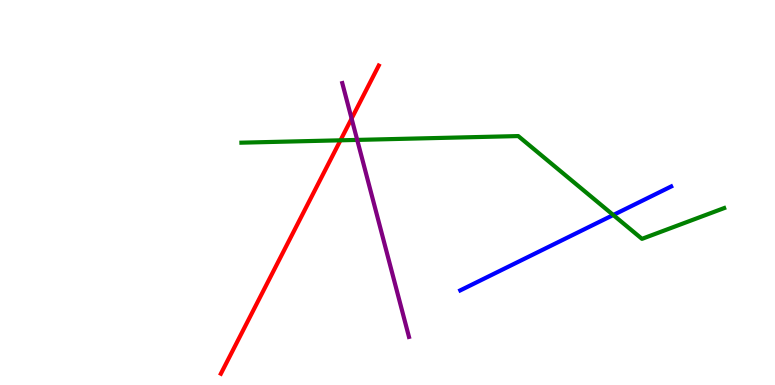[{'lines': ['blue', 'red'], 'intersections': []}, {'lines': ['green', 'red'], 'intersections': [{'x': 4.39, 'y': 6.36}]}, {'lines': ['purple', 'red'], 'intersections': [{'x': 4.54, 'y': 6.92}]}, {'lines': ['blue', 'green'], 'intersections': [{'x': 7.91, 'y': 4.42}]}, {'lines': ['blue', 'purple'], 'intersections': []}, {'lines': ['green', 'purple'], 'intersections': [{'x': 4.61, 'y': 6.37}]}]